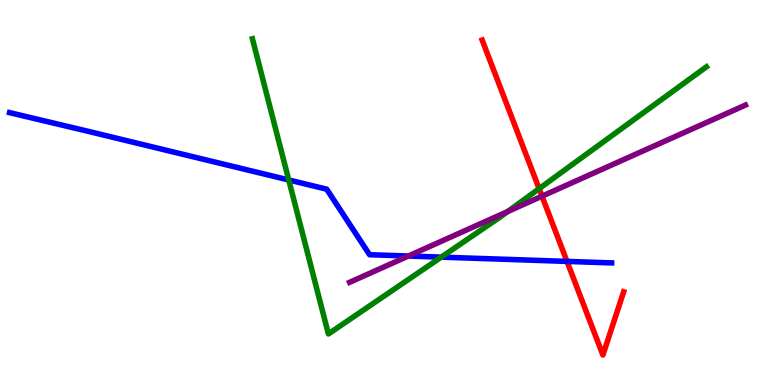[{'lines': ['blue', 'red'], 'intersections': [{'x': 7.32, 'y': 3.21}]}, {'lines': ['green', 'red'], 'intersections': [{'x': 6.96, 'y': 5.1}]}, {'lines': ['purple', 'red'], 'intersections': [{'x': 6.99, 'y': 4.9}]}, {'lines': ['blue', 'green'], 'intersections': [{'x': 3.73, 'y': 5.33}, {'x': 5.69, 'y': 3.32}]}, {'lines': ['blue', 'purple'], 'intersections': [{'x': 5.27, 'y': 3.35}]}, {'lines': ['green', 'purple'], 'intersections': [{'x': 6.55, 'y': 4.5}]}]